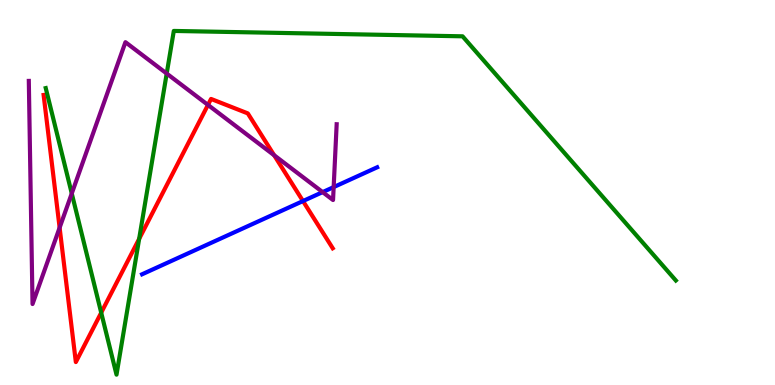[{'lines': ['blue', 'red'], 'intersections': [{'x': 3.91, 'y': 4.78}]}, {'lines': ['green', 'red'], 'intersections': [{'x': 1.31, 'y': 1.88}, {'x': 1.8, 'y': 3.8}]}, {'lines': ['purple', 'red'], 'intersections': [{'x': 0.769, 'y': 4.09}, {'x': 2.68, 'y': 7.27}, {'x': 3.54, 'y': 5.97}]}, {'lines': ['blue', 'green'], 'intersections': []}, {'lines': ['blue', 'purple'], 'intersections': [{'x': 4.16, 'y': 5.01}, {'x': 4.31, 'y': 5.14}]}, {'lines': ['green', 'purple'], 'intersections': [{'x': 0.926, 'y': 4.97}, {'x': 2.15, 'y': 8.09}]}]